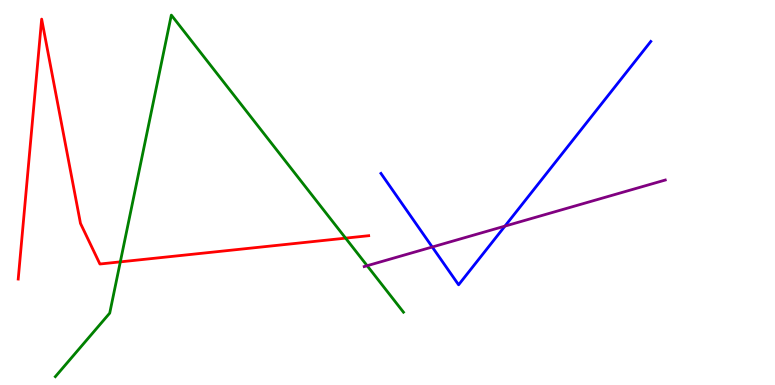[{'lines': ['blue', 'red'], 'intersections': []}, {'lines': ['green', 'red'], 'intersections': [{'x': 1.55, 'y': 3.2}, {'x': 4.46, 'y': 3.81}]}, {'lines': ['purple', 'red'], 'intersections': []}, {'lines': ['blue', 'green'], 'intersections': []}, {'lines': ['blue', 'purple'], 'intersections': [{'x': 5.58, 'y': 3.58}, {'x': 6.52, 'y': 4.13}]}, {'lines': ['green', 'purple'], 'intersections': [{'x': 4.74, 'y': 3.1}]}]